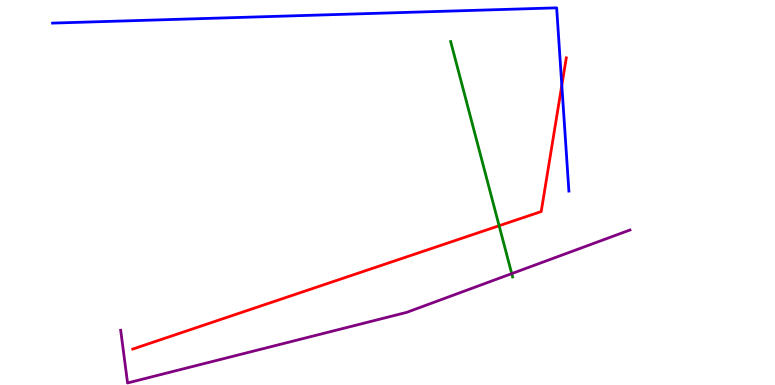[{'lines': ['blue', 'red'], 'intersections': [{'x': 7.25, 'y': 7.79}]}, {'lines': ['green', 'red'], 'intersections': [{'x': 6.44, 'y': 4.14}]}, {'lines': ['purple', 'red'], 'intersections': []}, {'lines': ['blue', 'green'], 'intersections': []}, {'lines': ['blue', 'purple'], 'intersections': []}, {'lines': ['green', 'purple'], 'intersections': [{'x': 6.6, 'y': 2.89}]}]